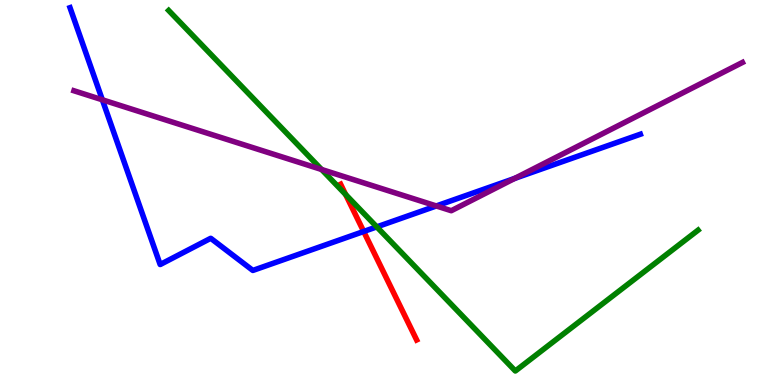[{'lines': ['blue', 'red'], 'intersections': [{'x': 4.69, 'y': 3.99}]}, {'lines': ['green', 'red'], 'intersections': [{'x': 4.46, 'y': 4.95}]}, {'lines': ['purple', 'red'], 'intersections': []}, {'lines': ['blue', 'green'], 'intersections': [{'x': 4.86, 'y': 4.11}]}, {'lines': ['blue', 'purple'], 'intersections': [{'x': 1.32, 'y': 7.41}, {'x': 5.63, 'y': 4.65}, {'x': 6.64, 'y': 5.37}]}, {'lines': ['green', 'purple'], 'intersections': [{'x': 4.15, 'y': 5.6}]}]